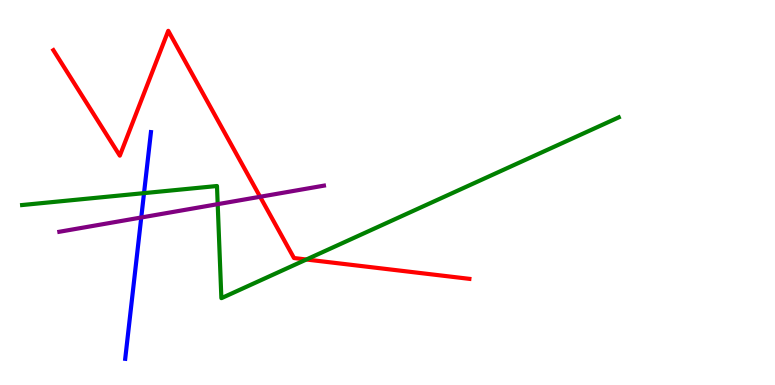[{'lines': ['blue', 'red'], 'intersections': []}, {'lines': ['green', 'red'], 'intersections': [{'x': 3.95, 'y': 3.26}]}, {'lines': ['purple', 'red'], 'intersections': [{'x': 3.36, 'y': 4.89}]}, {'lines': ['blue', 'green'], 'intersections': [{'x': 1.86, 'y': 4.98}]}, {'lines': ['blue', 'purple'], 'intersections': [{'x': 1.82, 'y': 4.35}]}, {'lines': ['green', 'purple'], 'intersections': [{'x': 2.81, 'y': 4.7}]}]